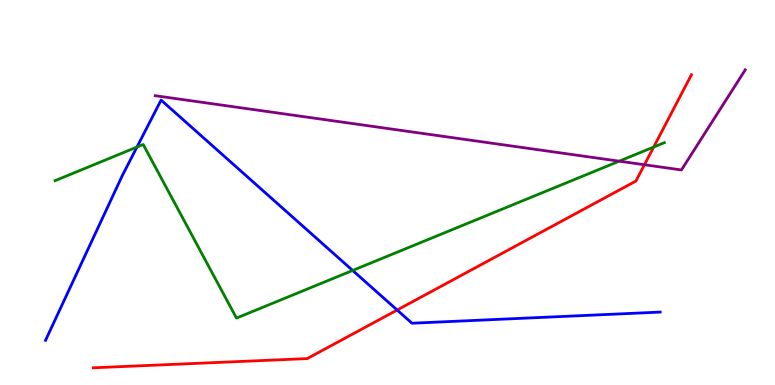[{'lines': ['blue', 'red'], 'intersections': [{'x': 5.12, 'y': 1.95}]}, {'lines': ['green', 'red'], 'intersections': [{'x': 8.43, 'y': 6.18}]}, {'lines': ['purple', 'red'], 'intersections': [{'x': 8.32, 'y': 5.72}]}, {'lines': ['blue', 'green'], 'intersections': [{'x': 1.77, 'y': 6.18}, {'x': 4.55, 'y': 2.98}]}, {'lines': ['blue', 'purple'], 'intersections': []}, {'lines': ['green', 'purple'], 'intersections': [{'x': 7.99, 'y': 5.81}]}]